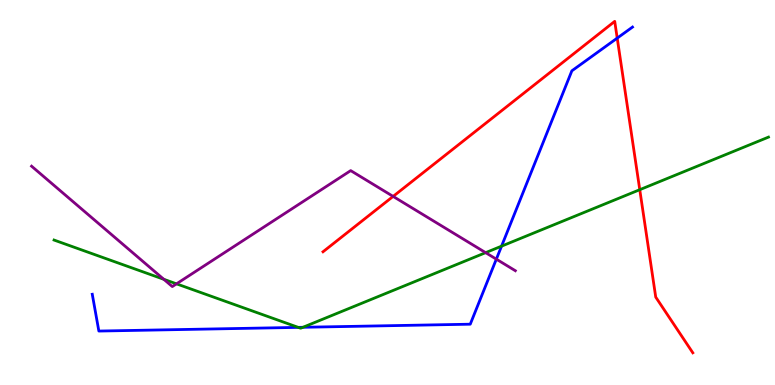[{'lines': ['blue', 'red'], 'intersections': [{'x': 7.96, 'y': 9.01}]}, {'lines': ['green', 'red'], 'intersections': [{'x': 8.25, 'y': 5.07}]}, {'lines': ['purple', 'red'], 'intersections': [{'x': 5.07, 'y': 4.9}]}, {'lines': ['blue', 'green'], 'intersections': [{'x': 3.85, 'y': 1.5}, {'x': 3.91, 'y': 1.5}, {'x': 6.47, 'y': 3.61}]}, {'lines': ['blue', 'purple'], 'intersections': [{'x': 6.4, 'y': 3.27}]}, {'lines': ['green', 'purple'], 'intersections': [{'x': 2.11, 'y': 2.75}, {'x': 2.28, 'y': 2.63}, {'x': 6.27, 'y': 3.44}]}]